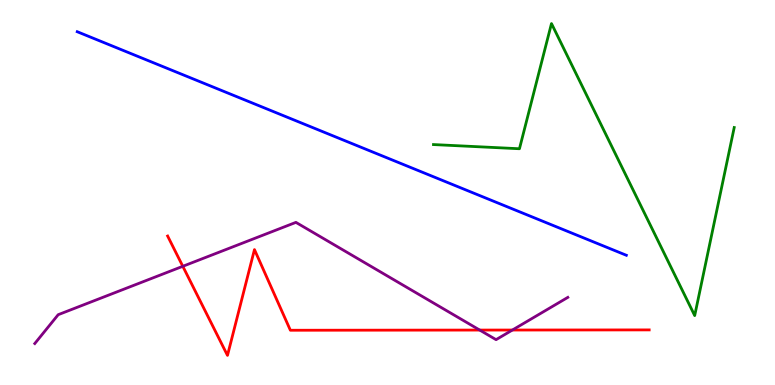[{'lines': ['blue', 'red'], 'intersections': []}, {'lines': ['green', 'red'], 'intersections': []}, {'lines': ['purple', 'red'], 'intersections': [{'x': 2.36, 'y': 3.08}, {'x': 6.19, 'y': 1.43}, {'x': 6.61, 'y': 1.43}]}, {'lines': ['blue', 'green'], 'intersections': []}, {'lines': ['blue', 'purple'], 'intersections': []}, {'lines': ['green', 'purple'], 'intersections': []}]